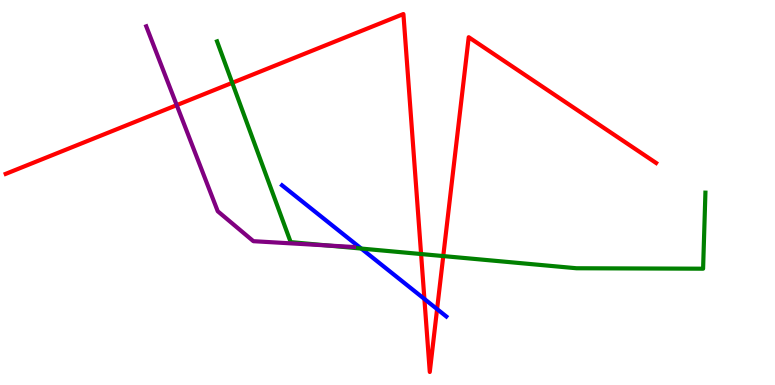[{'lines': ['blue', 'red'], 'intersections': [{'x': 5.48, 'y': 2.23}, {'x': 5.64, 'y': 1.97}]}, {'lines': ['green', 'red'], 'intersections': [{'x': 3.0, 'y': 7.85}, {'x': 5.43, 'y': 3.4}, {'x': 5.72, 'y': 3.35}]}, {'lines': ['purple', 'red'], 'intersections': [{'x': 2.28, 'y': 7.27}]}, {'lines': ['blue', 'green'], 'intersections': [{'x': 4.66, 'y': 3.54}]}, {'lines': ['blue', 'purple'], 'intersections': []}, {'lines': ['green', 'purple'], 'intersections': [{'x': 4.23, 'y': 3.62}]}]